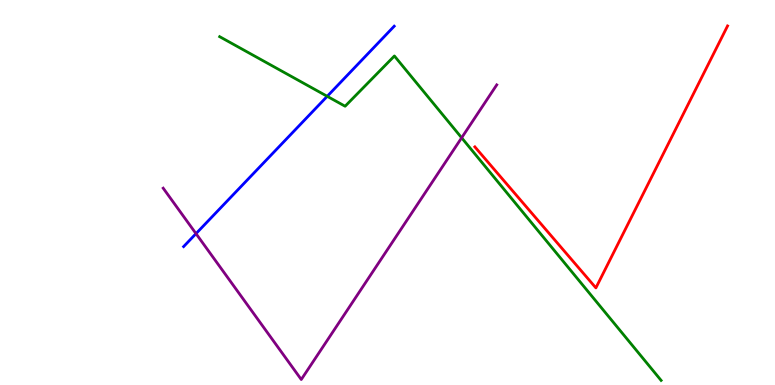[{'lines': ['blue', 'red'], 'intersections': []}, {'lines': ['green', 'red'], 'intersections': []}, {'lines': ['purple', 'red'], 'intersections': []}, {'lines': ['blue', 'green'], 'intersections': [{'x': 4.22, 'y': 7.5}]}, {'lines': ['blue', 'purple'], 'intersections': [{'x': 2.53, 'y': 3.93}]}, {'lines': ['green', 'purple'], 'intersections': [{'x': 5.96, 'y': 6.42}]}]